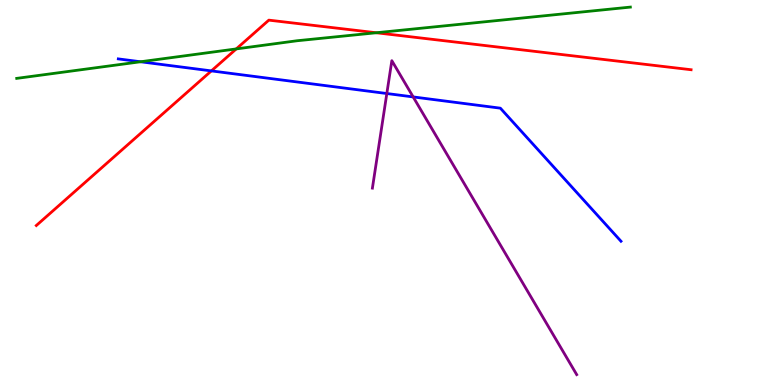[{'lines': ['blue', 'red'], 'intersections': [{'x': 2.73, 'y': 8.16}]}, {'lines': ['green', 'red'], 'intersections': [{'x': 3.05, 'y': 8.73}, {'x': 4.85, 'y': 9.15}]}, {'lines': ['purple', 'red'], 'intersections': []}, {'lines': ['blue', 'green'], 'intersections': [{'x': 1.81, 'y': 8.4}]}, {'lines': ['blue', 'purple'], 'intersections': [{'x': 4.99, 'y': 7.57}, {'x': 5.33, 'y': 7.48}]}, {'lines': ['green', 'purple'], 'intersections': []}]